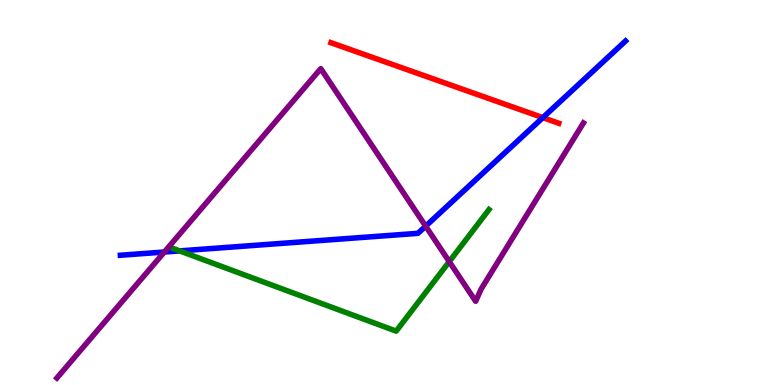[{'lines': ['blue', 'red'], 'intersections': [{'x': 7.0, 'y': 6.94}]}, {'lines': ['green', 'red'], 'intersections': []}, {'lines': ['purple', 'red'], 'intersections': []}, {'lines': ['blue', 'green'], 'intersections': [{'x': 2.32, 'y': 3.48}]}, {'lines': ['blue', 'purple'], 'intersections': [{'x': 2.12, 'y': 3.45}, {'x': 5.49, 'y': 4.13}]}, {'lines': ['green', 'purple'], 'intersections': [{'x': 5.8, 'y': 3.2}]}]